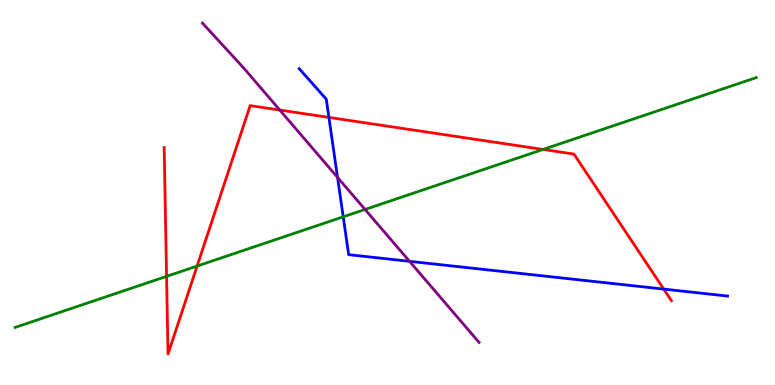[{'lines': ['blue', 'red'], 'intersections': [{'x': 4.24, 'y': 6.95}, {'x': 8.56, 'y': 2.49}]}, {'lines': ['green', 'red'], 'intersections': [{'x': 2.15, 'y': 2.82}, {'x': 2.54, 'y': 3.09}, {'x': 7.01, 'y': 6.12}]}, {'lines': ['purple', 'red'], 'intersections': [{'x': 3.61, 'y': 7.14}]}, {'lines': ['blue', 'green'], 'intersections': [{'x': 4.43, 'y': 4.37}]}, {'lines': ['blue', 'purple'], 'intersections': [{'x': 4.36, 'y': 5.39}, {'x': 5.28, 'y': 3.21}]}, {'lines': ['green', 'purple'], 'intersections': [{'x': 4.71, 'y': 4.56}]}]